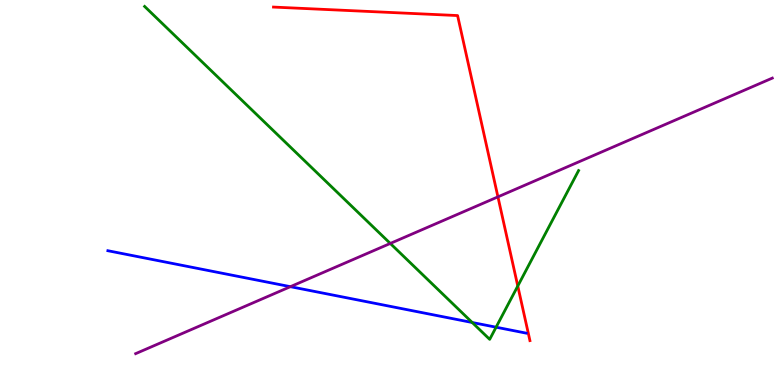[{'lines': ['blue', 'red'], 'intersections': []}, {'lines': ['green', 'red'], 'intersections': [{'x': 6.68, 'y': 2.57}]}, {'lines': ['purple', 'red'], 'intersections': [{'x': 6.42, 'y': 4.89}]}, {'lines': ['blue', 'green'], 'intersections': [{'x': 6.09, 'y': 1.62}, {'x': 6.4, 'y': 1.5}]}, {'lines': ['blue', 'purple'], 'intersections': [{'x': 3.75, 'y': 2.55}]}, {'lines': ['green', 'purple'], 'intersections': [{'x': 5.04, 'y': 3.68}]}]